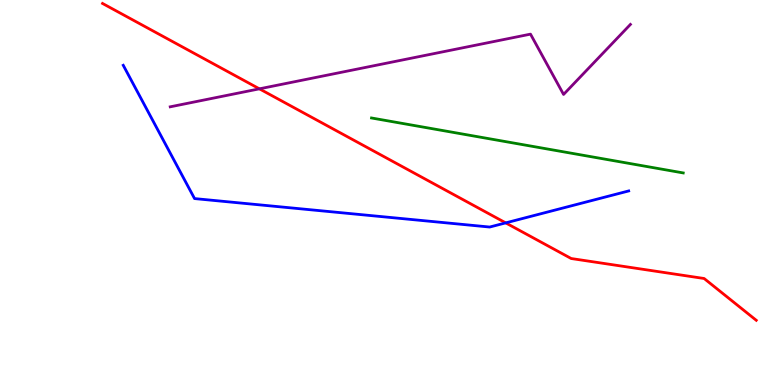[{'lines': ['blue', 'red'], 'intersections': [{'x': 6.53, 'y': 4.21}]}, {'lines': ['green', 'red'], 'intersections': []}, {'lines': ['purple', 'red'], 'intersections': [{'x': 3.35, 'y': 7.69}]}, {'lines': ['blue', 'green'], 'intersections': []}, {'lines': ['blue', 'purple'], 'intersections': []}, {'lines': ['green', 'purple'], 'intersections': []}]